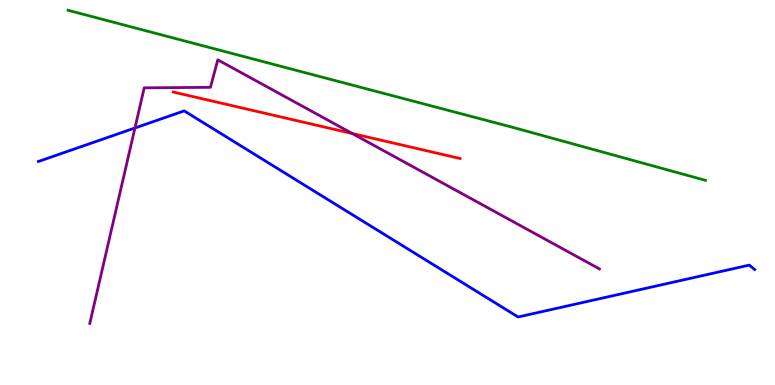[{'lines': ['blue', 'red'], 'intersections': []}, {'lines': ['green', 'red'], 'intersections': []}, {'lines': ['purple', 'red'], 'intersections': [{'x': 4.55, 'y': 6.53}]}, {'lines': ['blue', 'green'], 'intersections': []}, {'lines': ['blue', 'purple'], 'intersections': [{'x': 1.74, 'y': 6.68}]}, {'lines': ['green', 'purple'], 'intersections': []}]